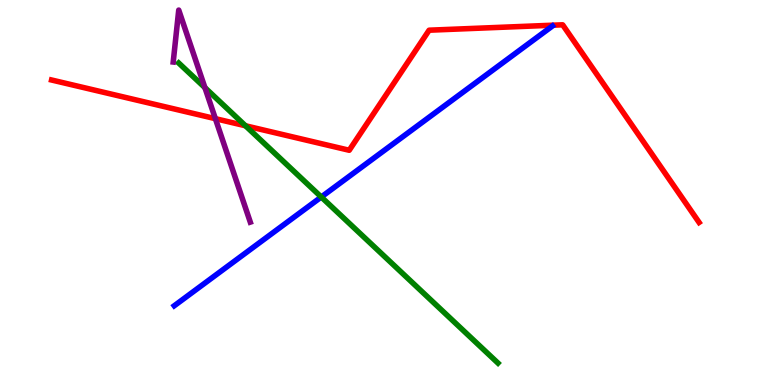[{'lines': ['blue', 'red'], 'intersections': []}, {'lines': ['green', 'red'], 'intersections': [{'x': 3.17, 'y': 6.73}]}, {'lines': ['purple', 'red'], 'intersections': [{'x': 2.78, 'y': 6.92}]}, {'lines': ['blue', 'green'], 'intersections': [{'x': 4.15, 'y': 4.88}]}, {'lines': ['blue', 'purple'], 'intersections': []}, {'lines': ['green', 'purple'], 'intersections': [{'x': 2.64, 'y': 7.72}]}]